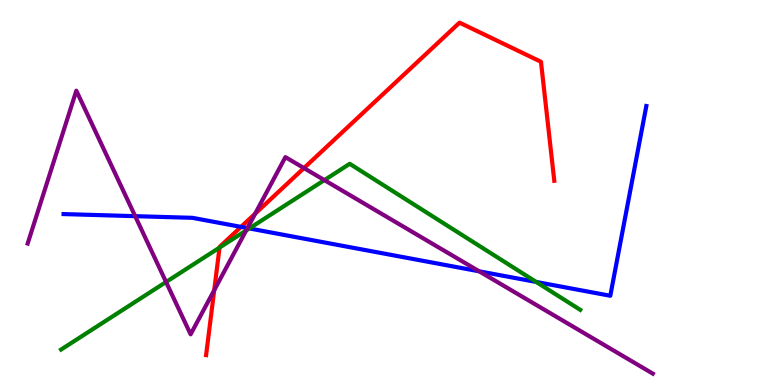[{'lines': ['blue', 'red'], 'intersections': [{'x': 3.11, 'y': 4.11}]}, {'lines': ['green', 'red'], 'intersections': [{'x': 2.83, 'y': 3.57}]}, {'lines': ['purple', 'red'], 'intersections': [{'x': 2.76, 'y': 2.46}, {'x': 3.29, 'y': 4.45}, {'x': 3.92, 'y': 5.63}]}, {'lines': ['blue', 'green'], 'intersections': [{'x': 3.22, 'y': 4.07}, {'x': 6.92, 'y': 2.68}]}, {'lines': ['blue', 'purple'], 'intersections': [{'x': 1.74, 'y': 4.39}, {'x': 3.19, 'y': 4.08}, {'x': 6.18, 'y': 2.95}]}, {'lines': ['green', 'purple'], 'intersections': [{'x': 2.14, 'y': 2.68}, {'x': 3.18, 'y': 4.01}, {'x': 4.19, 'y': 5.32}]}]